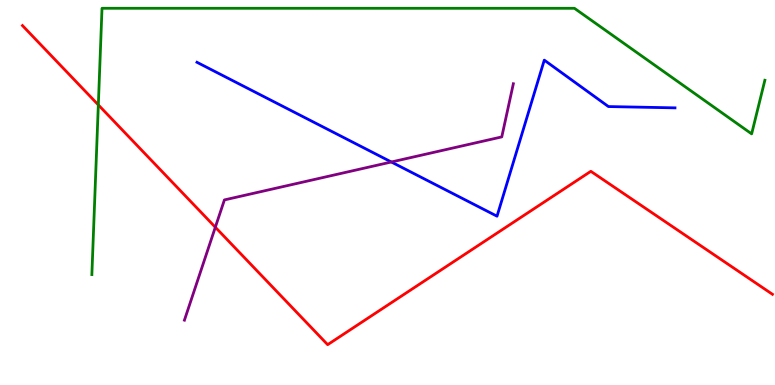[{'lines': ['blue', 'red'], 'intersections': []}, {'lines': ['green', 'red'], 'intersections': [{'x': 1.27, 'y': 7.28}]}, {'lines': ['purple', 'red'], 'intersections': [{'x': 2.78, 'y': 4.1}]}, {'lines': ['blue', 'green'], 'intersections': []}, {'lines': ['blue', 'purple'], 'intersections': [{'x': 5.05, 'y': 5.79}]}, {'lines': ['green', 'purple'], 'intersections': []}]